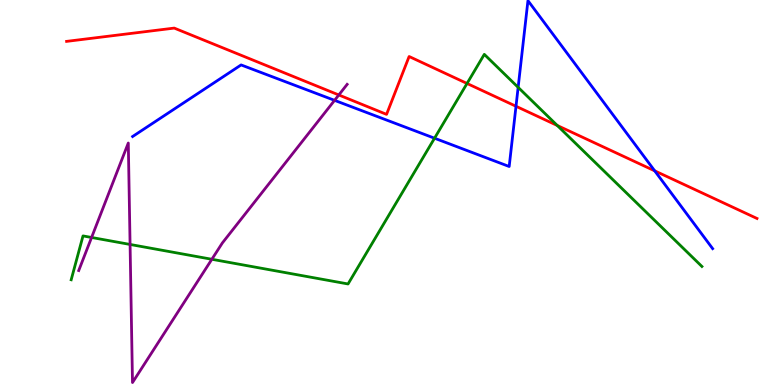[{'lines': ['blue', 'red'], 'intersections': [{'x': 6.66, 'y': 7.24}, {'x': 8.45, 'y': 5.56}]}, {'lines': ['green', 'red'], 'intersections': [{'x': 6.03, 'y': 7.83}, {'x': 7.19, 'y': 6.74}]}, {'lines': ['purple', 'red'], 'intersections': [{'x': 4.37, 'y': 7.53}]}, {'lines': ['blue', 'green'], 'intersections': [{'x': 5.61, 'y': 6.41}, {'x': 6.69, 'y': 7.73}]}, {'lines': ['blue', 'purple'], 'intersections': [{'x': 4.32, 'y': 7.39}]}, {'lines': ['green', 'purple'], 'intersections': [{'x': 1.18, 'y': 3.83}, {'x': 1.68, 'y': 3.65}, {'x': 2.73, 'y': 3.27}]}]